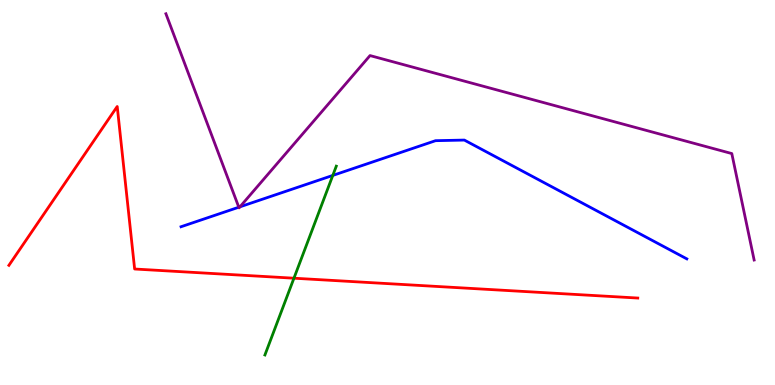[{'lines': ['blue', 'red'], 'intersections': []}, {'lines': ['green', 'red'], 'intersections': [{'x': 3.79, 'y': 2.77}]}, {'lines': ['purple', 'red'], 'intersections': []}, {'lines': ['blue', 'green'], 'intersections': [{'x': 4.29, 'y': 5.44}]}, {'lines': ['blue', 'purple'], 'intersections': [{'x': 3.08, 'y': 4.62}, {'x': 3.1, 'y': 4.63}]}, {'lines': ['green', 'purple'], 'intersections': []}]